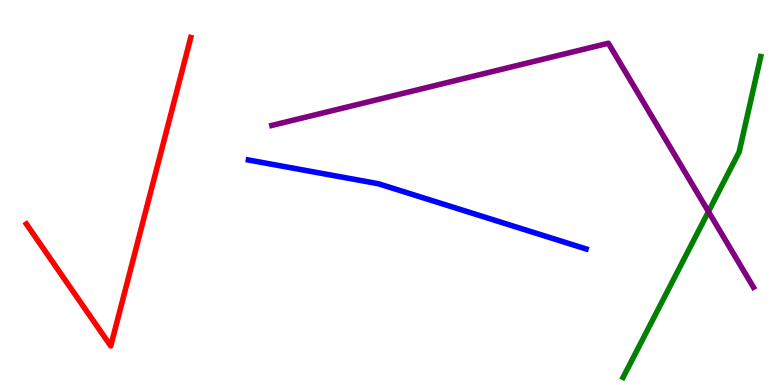[{'lines': ['blue', 'red'], 'intersections': []}, {'lines': ['green', 'red'], 'intersections': []}, {'lines': ['purple', 'red'], 'intersections': []}, {'lines': ['blue', 'green'], 'intersections': []}, {'lines': ['blue', 'purple'], 'intersections': []}, {'lines': ['green', 'purple'], 'intersections': [{'x': 9.14, 'y': 4.5}]}]